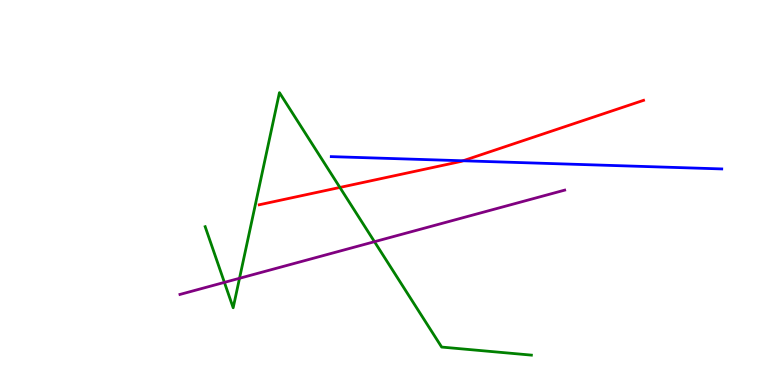[{'lines': ['blue', 'red'], 'intersections': [{'x': 5.97, 'y': 5.82}]}, {'lines': ['green', 'red'], 'intersections': [{'x': 4.39, 'y': 5.13}]}, {'lines': ['purple', 'red'], 'intersections': []}, {'lines': ['blue', 'green'], 'intersections': []}, {'lines': ['blue', 'purple'], 'intersections': []}, {'lines': ['green', 'purple'], 'intersections': [{'x': 2.9, 'y': 2.67}, {'x': 3.09, 'y': 2.77}, {'x': 4.83, 'y': 3.72}]}]